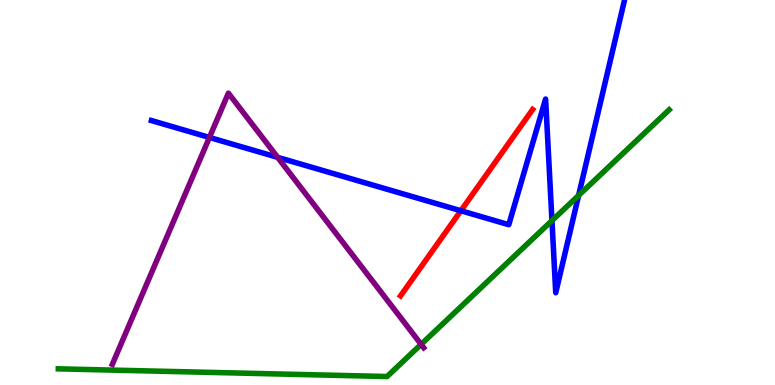[{'lines': ['blue', 'red'], 'intersections': [{'x': 5.95, 'y': 4.53}]}, {'lines': ['green', 'red'], 'intersections': []}, {'lines': ['purple', 'red'], 'intersections': []}, {'lines': ['blue', 'green'], 'intersections': [{'x': 7.12, 'y': 4.27}, {'x': 7.47, 'y': 4.92}]}, {'lines': ['blue', 'purple'], 'intersections': [{'x': 2.7, 'y': 6.43}, {'x': 3.58, 'y': 5.91}]}, {'lines': ['green', 'purple'], 'intersections': [{'x': 5.43, 'y': 1.06}]}]